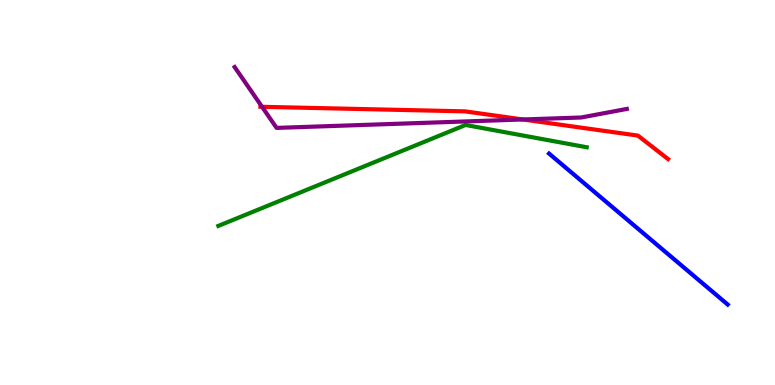[{'lines': ['blue', 'red'], 'intersections': []}, {'lines': ['green', 'red'], 'intersections': []}, {'lines': ['purple', 'red'], 'intersections': [{'x': 3.38, 'y': 7.23}, {'x': 6.75, 'y': 6.9}]}, {'lines': ['blue', 'green'], 'intersections': []}, {'lines': ['blue', 'purple'], 'intersections': []}, {'lines': ['green', 'purple'], 'intersections': []}]